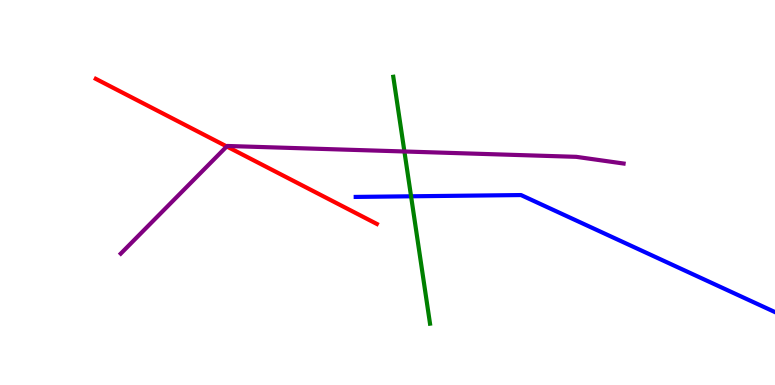[{'lines': ['blue', 'red'], 'intersections': []}, {'lines': ['green', 'red'], 'intersections': []}, {'lines': ['purple', 'red'], 'intersections': [{'x': 2.93, 'y': 6.2}]}, {'lines': ['blue', 'green'], 'intersections': [{'x': 5.3, 'y': 4.9}]}, {'lines': ['blue', 'purple'], 'intersections': []}, {'lines': ['green', 'purple'], 'intersections': [{'x': 5.22, 'y': 6.07}]}]